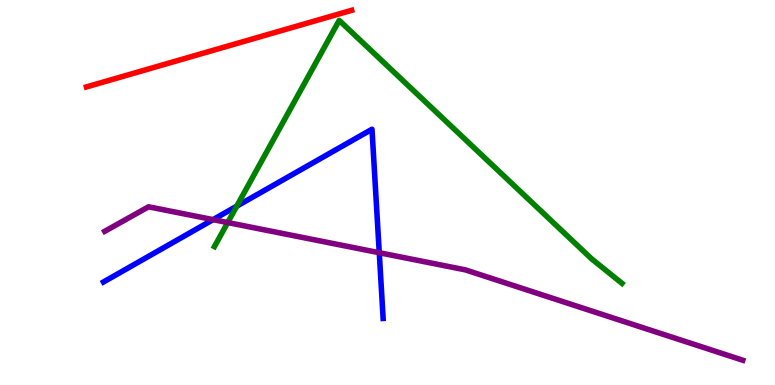[{'lines': ['blue', 'red'], 'intersections': []}, {'lines': ['green', 'red'], 'intersections': []}, {'lines': ['purple', 'red'], 'intersections': []}, {'lines': ['blue', 'green'], 'intersections': [{'x': 3.05, 'y': 4.64}]}, {'lines': ['blue', 'purple'], 'intersections': [{'x': 2.75, 'y': 4.29}, {'x': 4.89, 'y': 3.44}]}, {'lines': ['green', 'purple'], 'intersections': [{'x': 2.94, 'y': 4.22}]}]